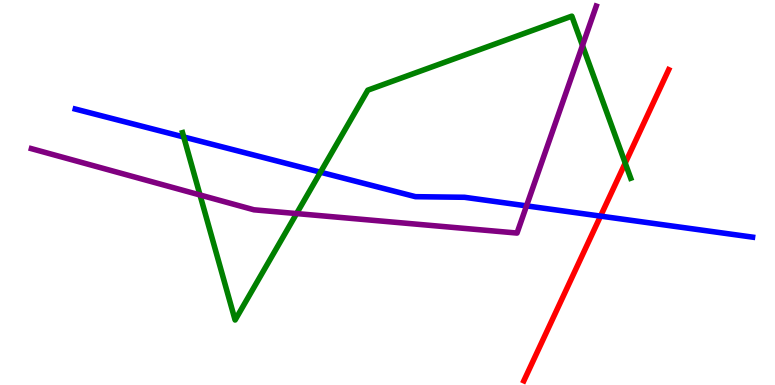[{'lines': ['blue', 'red'], 'intersections': [{'x': 7.75, 'y': 4.39}]}, {'lines': ['green', 'red'], 'intersections': [{'x': 8.07, 'y': 5.76}]}, {'lines': ['purple', 'red'], 'intersections': []}, {'lines': ['blue', 'green'], 'intersections': [{'x': 2.37, 'y': 6.44}, {'x': 4.14, 'y': 5.53}]}, {'lines': ['blue', 'purple'], 'intersections': [{'x': 6.79, 'y': 4.65}]}, {'lines': ['green', 'purple'], 'intersections': [{'x': 2.58, 'y': 4.94}, {'x': 3.83, 'y': 4.45}, {'x': 7.52, 'y': 8.82}]}]